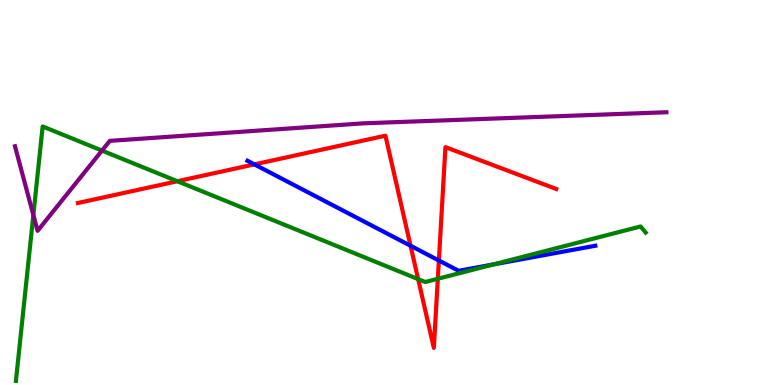[{'lines': ['blue', 'red'], 'intersections': [{'x': 3.28, 'y': 5.73}, {'x': 5.3, 'y': 3.62}, {'x': 5.66, 'y': 3.23}]}, {'lines': ['green', 'red'], 'intersections': [{'x': 2.29, 'y': 5.29}, {'x': 5.4, 'y': 2.75}, {'x': 5.65, 'y': 2.76}]}, {'lines': ['purple', 'red'], 'intersections': []}, {'lines': ['blue', 'green'], 'intersections': [{'x': 6.37, 'y': 3.13}]}, {'lines': ['blue', 'purple'], 'intersections': []}, {'lines': ['green', 'purple'], 'intersections': [{'x': 0.43, 'y': 4.42}, {'x': 1.32, 'y': 6.09}]}]